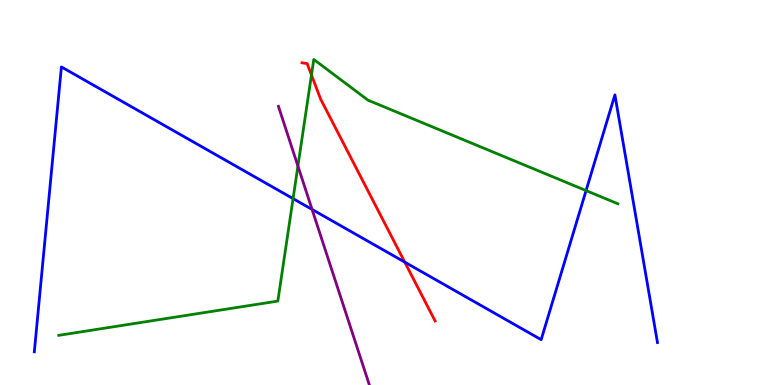[{'lines': ['blue', 'red'], 'intersections': [{'x': 5.22, 'y': 3.19}]}, {'lines': ['green', 'red'], 'intersections': [{'x': 4.02, 'y': 8.05}]}, {'lines': ['purple', 'red'], 'intersections': []}, {'lines': ['blue', 'green'], 'intersections': [{'x': 3.78, 'y': 4.84}, {'x': 7.56, 'y': 5.05}]}, {'lines': ['blue', 'purple'], 'intersections': [{'x': 4.03, 'y': 4.56}]}, {'lines': ['green', 'purple'], 'intersections': [{'x': 3.84, 'y': 5.69}]}]